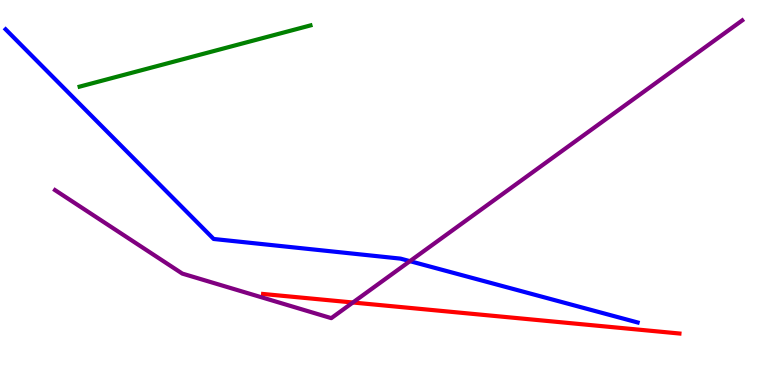[{'lines': ['blue', 'red'], 'intersections': []}, {'lines': ['green', 'red'], 'intersections': []}, {'lines': ['purple', 'red'], 'intersections': [{'x': 4.55, 'y': 2.14}]}, {'lines': ['blue', 'green'], 'intersections': []}, {'lines': ['blue', 'purple'], 'intersections': [{'x': 5.29, 'y': 3.22}]}, {'lines': ['green', 'purple'], 'intersections': []}]